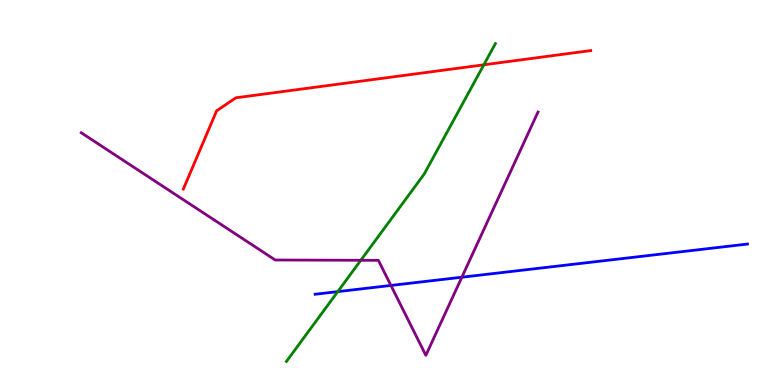[{'lines': ['blue', 'red'], 'intersections': []}, {'lines': ['green', 'red'], 'intersections': [{'x': 6.24, 'y': 8.32}]}, {'lines': ['purple', 'red'], 'intersections': []}, {'lines': ['blue', 'green'], 'intersections': [{'x': 4.36, 'y': 2.43}]}, {'lines': ['blue', 'purple'], 'intersections': [{'x': 5.04, 'y': 2.59}, {'x': 5.96, 'y': 2.8}]}, {'lines': ['green', 'purple'], 'intersections': [{'x': 4.66, 'y': 3.24}]}]